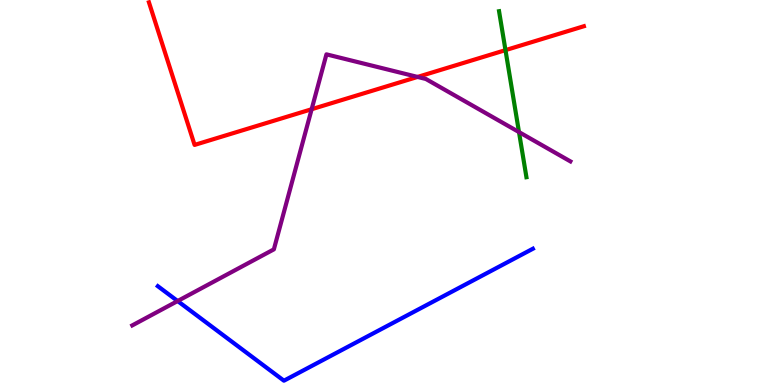[{'lines': ['blue', 'red'], 'intersections': []}, {'lines': ['green', 'red'], 'intersections': [{'x': 6.52, 'y': 8.7}]}, {'lines': ['purple', 'red'], 'intersections': [{'x': 4.02, 'y': 7.16}, {'x': 5.39, 'y': 8.0}]}, {'lines': ['blue', 'green'], 'intersections': []}, {'lines': ['blue', 'purple'], 'intersections': [{'x': 2.29, 'y': 2.18}]}, {'lines': ['green', 'purple'], 'intersections': [{'x': 6.7, 'y': 6.57}]}]